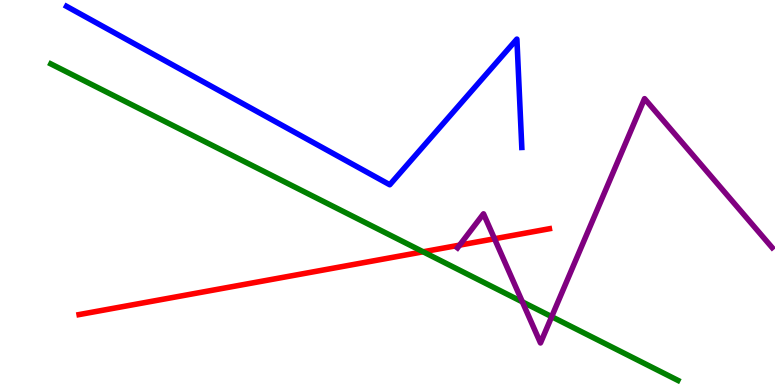[{'lines': ['blue', 'red'], 'intersections': []}, {'lines': ['green', 'red'], 'intersections': [{'x': 5.46, 'y': 3.46}]}, {'lines': ['purple', 'red'], 'intersections': [{'x': 5.93, 'y': 3.63}, {'x': 6.38, 'y': 3.8}]}, {'lines': ['blue', 'green'], 'intersections': []}, {'lines': ['blue', 'purple'], 'intersections': []}, {'lines': ['green', 'purple'], 'intersections': [{'x': 6.74, 'y': 2.16}, {'x': 7.12, 'y': 1.77}]}]